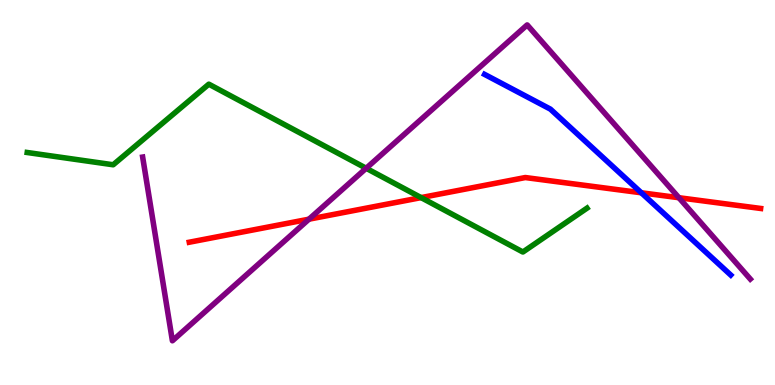[{'lines': ['blue', 'red'], 'intersections': [{'x': 8.28, 'y': 4.99}]}, {'lines': ['green', 'red'], 'intersections': [{'x': 5.43, 'y': 4.87}]}, {'lines': ['purple', 'red'], 'intersections': [{'x': 3.99, 'y': 4.31}, {'x': 8.76, 'y': 4.86}]}, {'lines': ['blue', 'green'], 'intersections': []}, {'lines': ['blue', 'purple'], 'intersections': []}, {'lines': ['green', 'purple'], 'intersections': [{'x': 4.72, 'y': 5.63}]}]